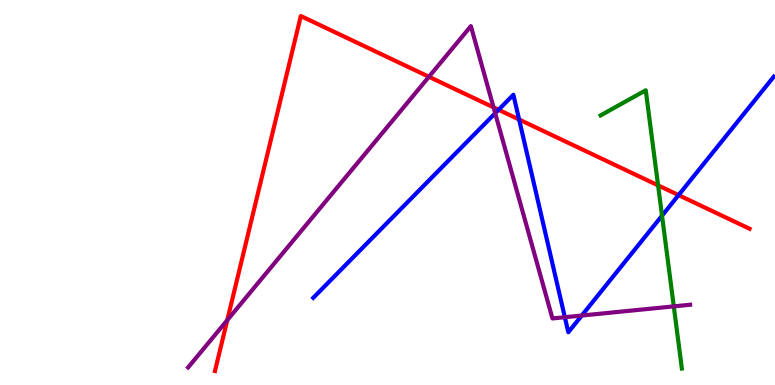[{'lines': ['blue', 'red'], 'intersections': [{'x': 6.43, 'y': 7.15}, {'x': 6.7, 'y': 6.9}, {'x': 8.76, 'y': 4.93}]}, {'lines': ['green', 'red'], 'intersections': [{'x': 8.49, 'y': 5.18}]}, {'lines': ['purple', 'red'], 'intersections': [{'x': 2.93, 'y': 1.68}, {'x': 5.53, 'y': 8.01}, {'x': 6.37, 'y': 7.21}]}, {'lines': ['blue', 'green'], 'intersections': [{'x': 8.54, 'y': 4.4}]}, {'lines': ['blue', 'purple'], 'intersections': [{'x': 6.39, 'y': 7.06}, {'x': 7.29, 'y': 1.76}, {'x': 7.51, 'y': 1.8}]}, {'lines': ['green', 'purple'], 'intersections': [{'x': 8.69, 'y': 2.04}]}]